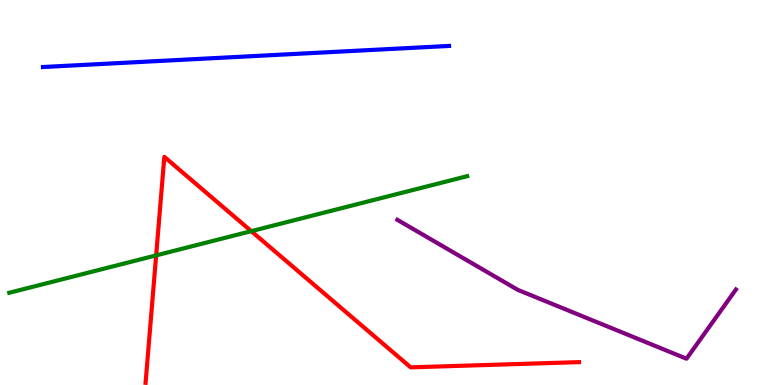[{'lines': ['blue', 'red'], 'intersections': []}, {'lines': ['green', 'red'], 'intersections': [{'x': 2.01, 'y': 3.37}, {'x': 3.24, 'y': 4.0}]}, {'lines': ['purple', 'red'], 'intersections': []}, {'lines': ['blue', 'green'], 'intersections': []}, {'lines': ['blue', 'purple'], 'intersections': []}, {'lines': ['green', 'purple'], 'intersections': []}]